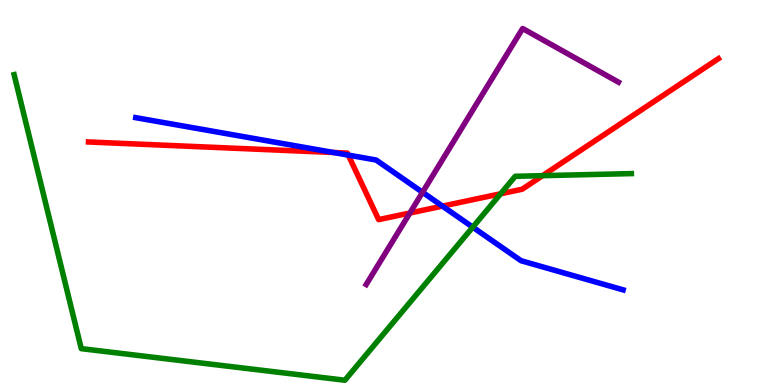[{'lines': ['blue', 'red'], 'intersections': [{'x': 4.3, 'y': 6.04}, {'x': 4.49, 'y': 5.97}, {'x': 5.71, 'y': 4.65}]}, {'lines': ['green', 'red'], 'intersections': [{'x': 6.46, 'y': 4.97}, {'x': 7.0, 'y': 5.44}]}, {'lines': ['purple', 'red'], 'intersections': [{'x': 5.29, 'y': 4.47}]}, {'lines': ['blue', 'green'], 'intersections': [{'x': 6.1, 'y': 4.1}]}, {'lines': ['blue', 'purple'], 'intersections': [{'x': 5.45, 'y': 5.01}]}, {'lines': ['green', 'purple'], 'intersections': []}]